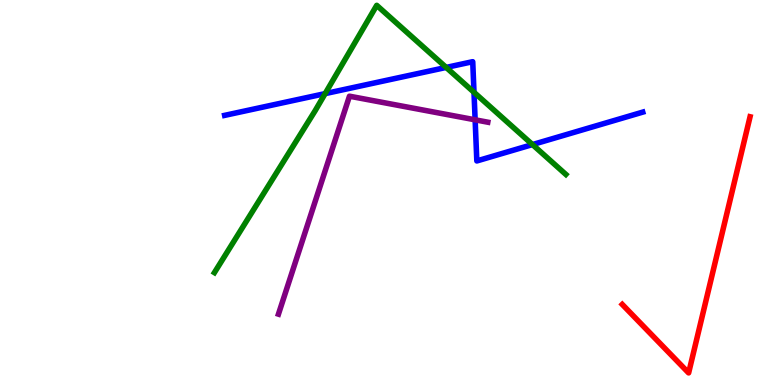[{'lines': ['blue', 'red'], 'intersections': []}, {'lines': ['green', 'red'], 'intersections': []}, {'lines': ['purple', 'red'], 'intersections': []}, {'lines': ['blue', 'green'], 'intersections': [{'x': 4.2, 'y': 7.57}, {'x': 5.76, 'y': 8.25}, {'x': 6.12, 'y': 7.6}, {'x': 6.87, 'y': 6.24}]}, {'lines': ['blue', 'purple'], 'intersections': [{'x': 6.13, 'y': 6.89}]}, {'lines': ['green', 'purple'], 'intersections': []}]